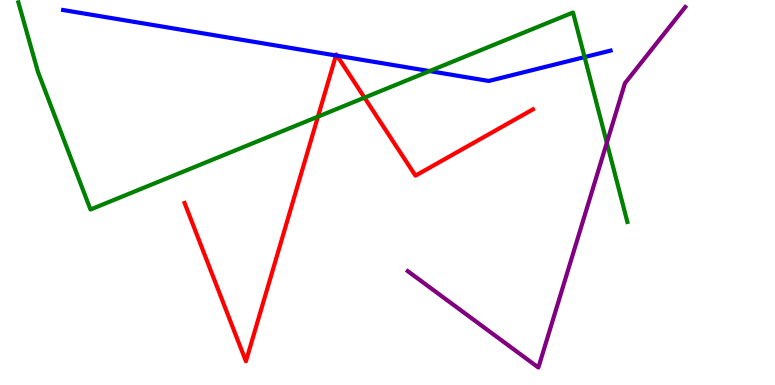[{'lines': ['blue', 'red'], 'intersections': [{'x': 4.33, 'y': 8.56}, {'x': 4.35, 'y': 8.55}]}, {'lines': ['green', 'red'], 'intersections': [{'x': 4.1, 'y': 6.97}, {'x': 4.7, 'y': 7.46}]}, {'lines': ['purple', 'red'], 'intersections': []}, {'lines': ['blue', 'green'], 'intersections': [{'x': 5.54, 'y': 8.15}, {'x': 7.54, 'y': 8.52}]}, {'lines': ['blue', 'purple'], 'intersections': []}, {'lines': ['green', 'purple'], 'intersections': [{'x': 7.83, 'y': 6.29}]}]